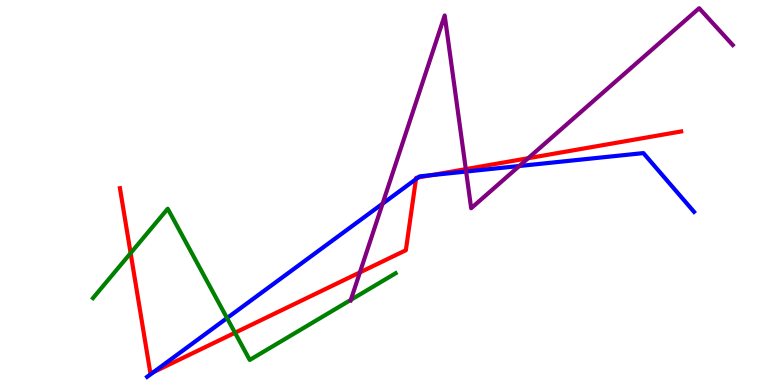[{'lines': ['blue', 'red'], 'intersections': [{'x': 1.98, 'y': 0.338}, {'x': 5.37, 'y': 5.35}, {'x': 5.4, 'y': 5.39}, {'x': 5.57, 'y': 5.45}]}, {'lines': ['green', 'red'], 'intersections': [{'x': 1.69, 'y': 3.43}, {'x': 3.03, 'y': 1.36}]}, {'lines': ['purple', 'red'], 'intersections': [{'x': 4.64, 'y': 2.92}, {'x': 6.01, 'y': 5.61}, {'x': 6.81, 'y': 5.89}]}, {'lines': ['blue', 'green'], 'intersections': [{'x': 2.93, 'y': 1.74}]}, {'lines': ['blue', 'purple'], 'intersections': [{'x': 4.94, 'y': 4.71}, {'x': 6.01, 'y': 5.54}, {'x': 6.7, 'y': 5.69}]}, {'lines': ['green', 'purple'], 'intersections': [{'x': 4.53, 'y': 2.21}]}]